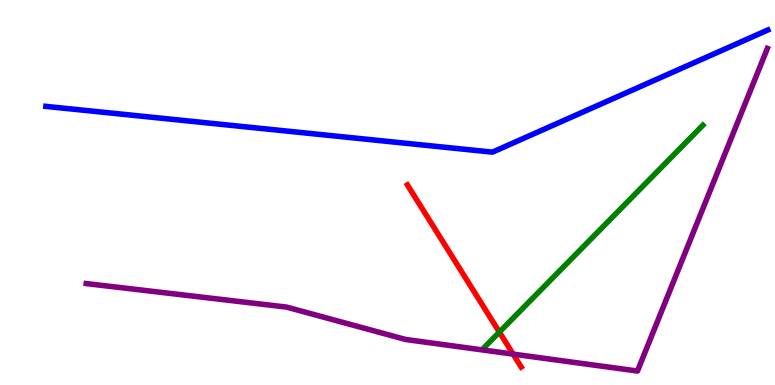[{'lines': ['blue', 'red'], 'intersections': []}, {'lines': ['green', 'red'], 'intersections': [{'x': 6.44, 'y': 1.37}]}, {'lines': ['purple', 'red'], 'intersections': [{'x': 6.62, 'y': 0.802}]}, {'lines': ['blue', 'green'], 'intersections': []}, {'lines': ['blue', 'purple'], 'intersections': []}, {'lines': ['green', 'purple'], 'intersections': []}]